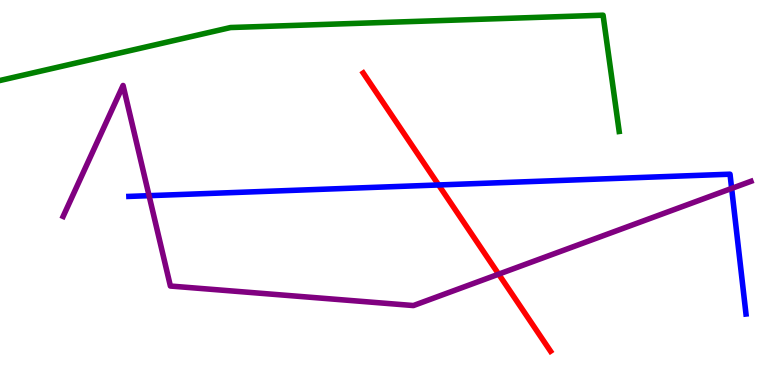[{'lines': ['blue', 'red'], 'intersections': [{'x': 5.66, 'y': 5.2}]}, {'lines': ['green', 'red'], 'intersections': []}, {'lines': ['purple', 'red'], 'intersections': [{'x': 6.43, 'y': 2.88}]}, {'lines': ['blue', 'green'], 'intersections': []}, {'lines': ['blue', 'purple'], 'intersections': [{'x': 1.92, 'y': 4.92}, {'x': 9.44, 'y': 5.11}]}, {'lines': ['green', 'purple'], 'intersections': []}]